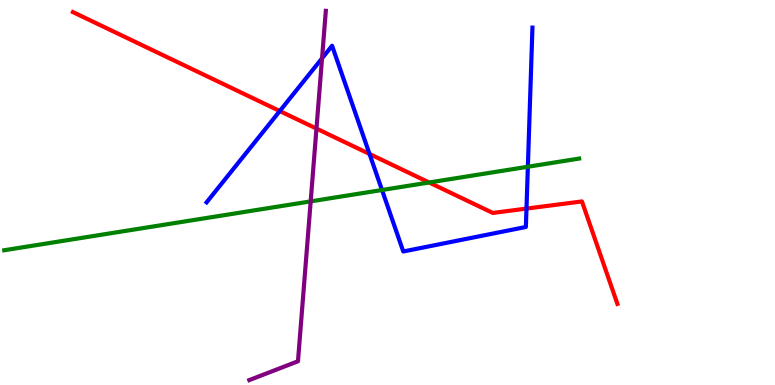[{'lines': ['blue', 'red'], 'intersections': [{'x': 3.61, 'y': 7.12}, {'x': 4.77, 'y': 6.0}, {'x': 6.79, 'y': 4.58}]}, {'lines': ['green', 'red'], 'intersections': [{'x': 5.54, 'y': 5.26}]}, {'lines': ['purple', 'red'], 'intersections': [{'x': 4.08, 'y': 6.66}]}, {'lines': ['blue', 'green'], 'intersections': [{'x': 4.93, 'y': 5.06}, {'x': 6.81, 'y': 5.67}]}, {'lines': ['blue', 'purple'], 'intersections': [{'x': 4.16, 'y': 8.49}]}, {'lines': ['green', 'purple'], 'intersections': [{'x': 4.01, 'y': 4.77}]}]